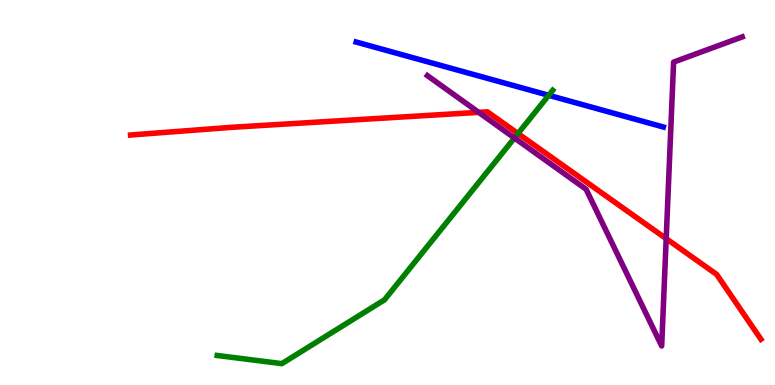[{'lines': ['blue', 'red'], 'intersections': []}, {'lines': ['green', 'red'], 'intersections': [{'x': 6.68, 'y': 6.53}]}, {'lines': ['purple', 'red'], 'intersections': [{'x': 6.18, 'y': 7.08}, {'x': 8.6, 'y': 3.8}]}, {'lines': ['blue', 'green'], 'intersections': [{'x': 7.08, 'y': 7.52}]}, {'lines': ['blue', 'purple'], 'intersections': []}, {'lines': ['green', 'purple'], 'intersections': [{'x': 6.64, 'y': 6.42}]}]